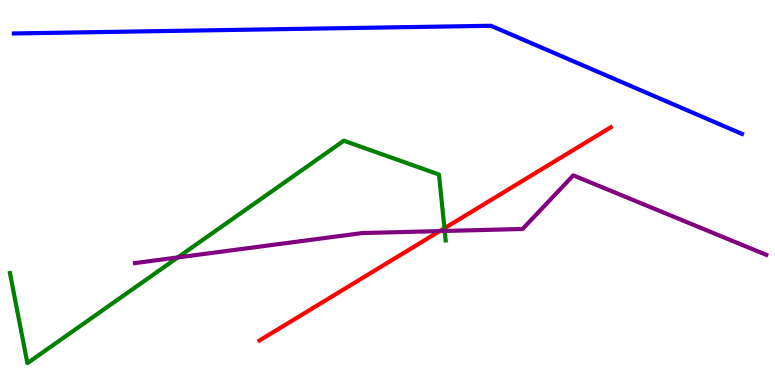[{'lines': ['blue', 'red'], 'intersections': []}, {'lines': ['green', 'red'], 'intersections': [{'x': 5.73, 'y': 4.07}]}, {'lines': ['purple', 'red'], 'intersections': [{'x': 5.67, 'y': 4.0}]}, {'lines': ['blue', 'green'], 'intersections': []}, {'lines': ['blue', 'purple'], 'intersections': []}, {'lines': ['green', 'purple'], 'intersections': [{'x': 2.29, 'y': 3.31}, {'x': 5.74, 'y': 4.0}]}]